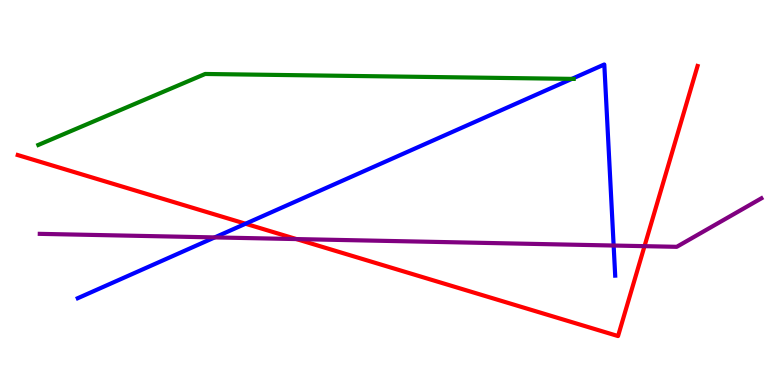[{'lines': ['blue', 'red'], 'intersections': [{'x': 3.17, 'y': 4.19}]}, {'lines': ['green', 'red'], 'intersections': []}, {'lines': ['purple', 'red'], 'intersections': [{'x': 3.82, 'y': 3.79}, {'x': 8.32, 'y': 3.61}]}, {'lines': ['blue', 'green'], 'intersections': [{'x': 7.38, 'y': 7.95}]}, {'lines': ['blue', 'purple'], 'intersections': [{'x': 2.77, 'y': 3.83}, {'x': 7.92, 'y': 3.62}]}, {'lines': ['green', 'purple'], 'intersections': []}]